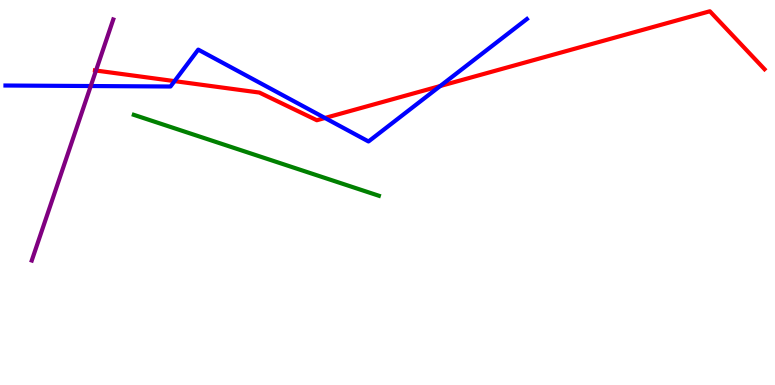[{'lines': ['blue', 'red'], 'intersections': [{'x': 2.25, 'y': 7.89}, {'x': 4.19, 'y': 6.94}, {'x': 5.68, 'y': 7.77}]}, {'lines': ['green', 'red'], 'intersections': []}, {'lines': ['purple', 'red'], 'intersections': [{'x': 1.24, 'y': 8.17}]}, {'lines': ['blue', 'green'], 'intersections': []}, {'lines': ['blue', 'purple'], 'intersections': [{'x': 1.17, 'y': 7.77}]}, {'lines': ['green', 'purple'], 'intersections': []}]